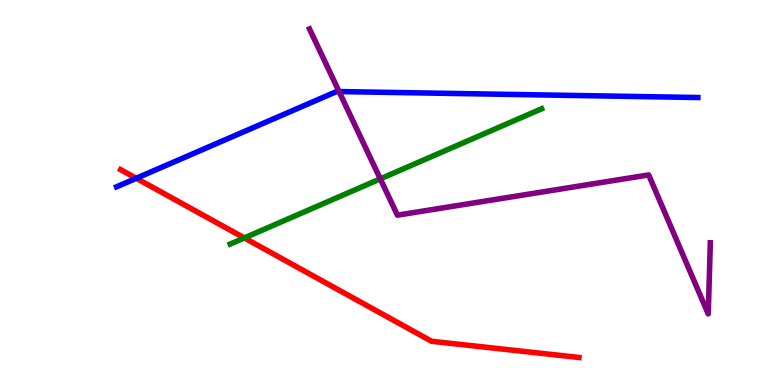[{'lines': ['blue', 'red'], 'intersections': [{'x': 1.76, 'y': 5.37}]}, {'lines': ['green', 'red'], 'intersections': [{'x': 3.15, 'y': 3.82}]}, {'lines': ['purple', 'red'], 'intersections': []}, {'lines': ['blue', 'green'], 'intersections': []}, {'lines': ['blue', 'purple'], 'intersections': [{'x': 4.37, 'y': 7.62}]}, {'lines': ['green', 'purple'], 'intersections': [{'x': 4.91, 'y': 5.35}]}]